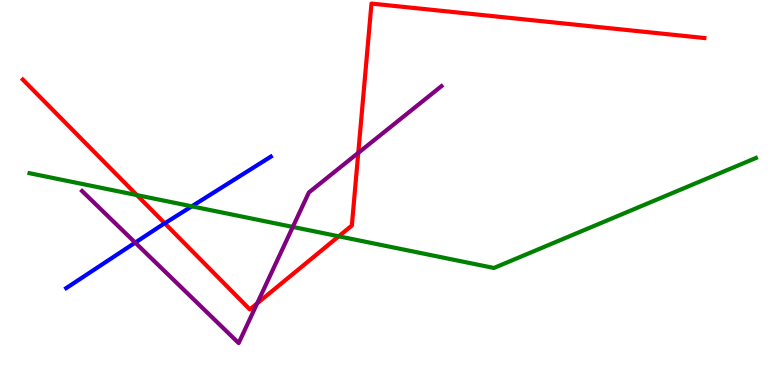[{'lines': ['blue', 'red'], 'intersections': [{'x': 2.13, 'y': 4.2}]}, {'lines': ['green', 'red'], 'intersections': [{'x': 1.77, 'y': 4.93}, {'x': 4.37, 'y': 3.86}]}, {'lines': ['purple', 'red'], 'intersections': [{'x': 3.32, 'y': 2.12}, {'x': 4.62, 'y': 6.03}]}, {'lines': ['blue', 'green'], 'intersections': [{'x': 2.47, 'y': 4.64}]}, {'lines': ['blue', 'purple'], 'intersections': [{'x': 1.74, 'y': 3.7}]}, {'lines': ['green', 'purple'], 'intersections': [{'x': 3.78, 'y': 4.11}]}]